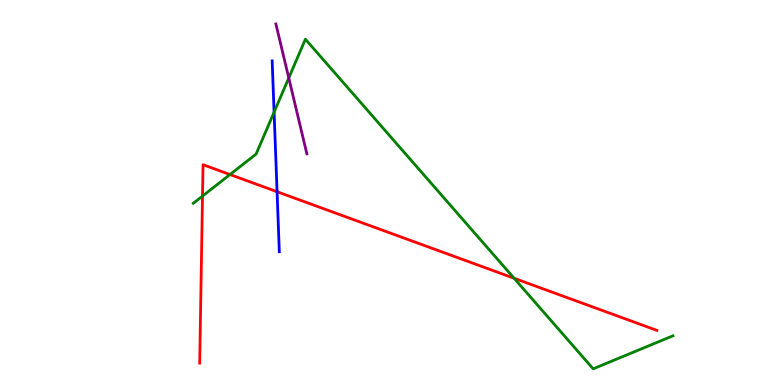[{'lines': ['blue', 'red'], 'intersections': [{'x': 3.58, 'y': 5.02}]}, {'lines': ['green', 'red'], 'intersections': [{'x': 2.61, 'y': 4.91}, {'x': 2.97, 'y': 5.47}, {'x': 6.63, 'y': 2.77}]}, {'lines': ['purple', 'red'], 'intersections': []}, {'lines': ['blue', 'green'], 'intersections': [{'x': 3.54, 'y': 7.09}]}, {'lines': ['blue', 'purple'], 'intersections': []}, {'lines': ['green', 'purple'], 'intersections': [{'x': 3.73, 'y': 7.98}]}]